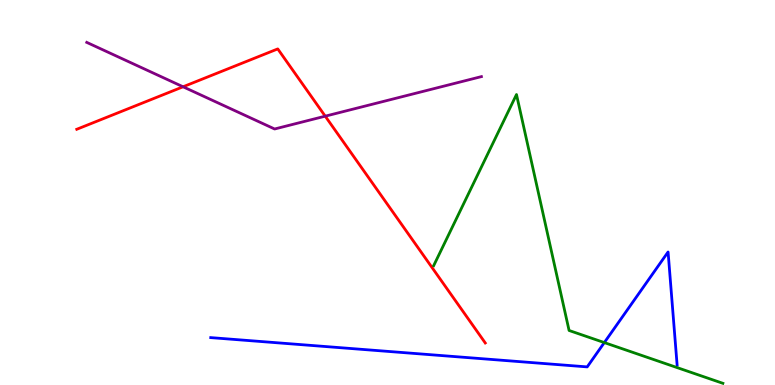[{'lines': ['blue', 'red'], 'intersections': []}, {'lines': ['green', 'red'], 'intersections': []}, {'lines': ['purple', 'red'], 'intersections': [{'x': 2.36, 'y': 7.75}, {'x': 4.2, 'y': 6.98}]}, {'lines': ['blue', 'green'], 'intersections': [{'x': 7.8, 'y': 1.1}]}, {'lines': ['blue', 'purple'], 'intersections': []}, {'lines': ['green', 'purple'], 'intersections': []}]